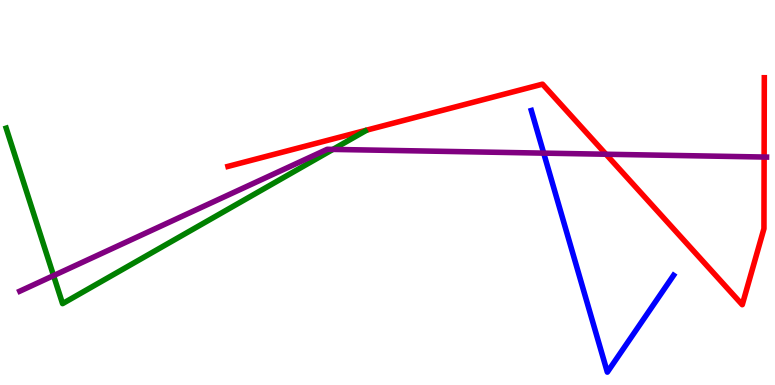[{'lines': ['blue', 'red'], 'intersections': []}, {'lines': ['green', 'red'], 'intersections': []}, {'lines': ['purple', 'red'], 'intersections': [{'x': 7.82, 'y': 5.99}, {'x': 9.86, 'y': 5.92}]}, {'lines': ['blue', 'green'], 'intersections': []}, {'lines': ['blue', 'purple'], 'intersections': [{'x': 7.02, 'y': 6.02}]}, {'lines': ['green', 'purple'], 'intersections': [{'x': 0.691, 'y': 2.84}, {'x': 4.3, 'y': 6.12}]}]